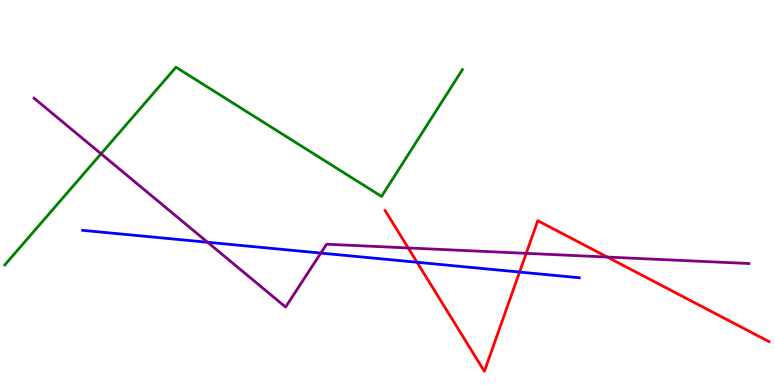[{'lines': ['blue', 'red'], 'intersections': [{'x': 5.38, 'y': 3.19}, {'x': 6.7, 'y': 2.93}]}, {'lines': ['green', 'red'], 'intersections': []}, {'lines': ['purple', 'red'], 'intersections': [{'x': 5.27, 'y': 3.56}, {'x': 6.79, 'y': 3.42}, {'x': 7.84, 'y': 3.32}]}, {'lines': ['blue', 'green'], 'intersections': []}, {'lines': ['blue', 'purple'], 'intersections': [{'x': 2.68, 'y': 3.71}, {'x': 4.14, 'y': 3.43}]}, {'lines': ['green', 'purple'], 'intersections': [{'x': 1.3, 'y': 6.01}]}]